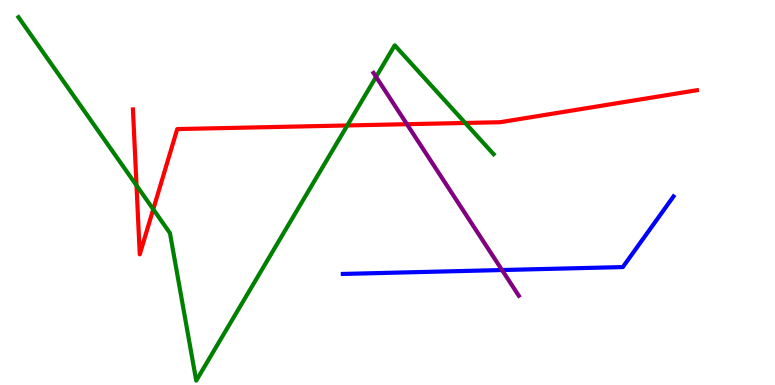[{'lines': ['blue', 'red'], 'intersections': []}, {'lines': ['green', 'red'], 'intersections': [{'x': 1.76, 'y': 5.18}, {'x': 1.98, 'y': 4.56}, {'x': 4.48, 'y': 6.74}, {'x': 6.0, 'y': 6.81}]}, {'lines': ['purple', 'red'], 'intersections': [{'x': 5.25, 'y': 6.77}]}, {'lines': ['blue', 'green'], 'intersections': []}, {'lines': ['blue', 'purple'], 'intersections': [{'x': 6.48, 'y': 2.99}]}, {'lines': ['green', 'purple'], 'intersections': [{'x': 4.85, 'y': 8.0}]}]